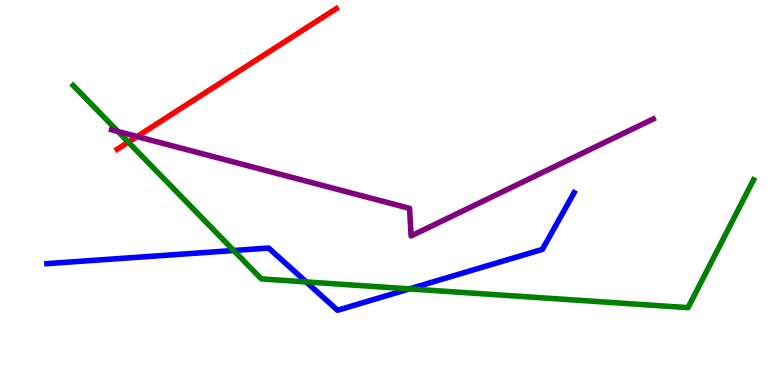[{'lines': ['blue', 'red'], 'intersections': []}, {'lines': ['green', 'red'], 'intersections': [{'x': 1.66, 'y': 6.31}]}, {'lines': ['purple', 'red'], 'intersections': [{'x': 1.77, 'y': 6.45}]}, {'lines': ['blue', 'green'], 'intersections': [{'x': 3.02, 'y': 3.49}, {'x': 3.95, 'y': 2.68}, {'x': 5.28, 'y': 2.5}]}, {'lines': ['blue', 'purple'], 'intersections': []}, {'lines': ['green', 'purple'], 'intersections': [{'x': 1.52, 'y': 6.58}]}]